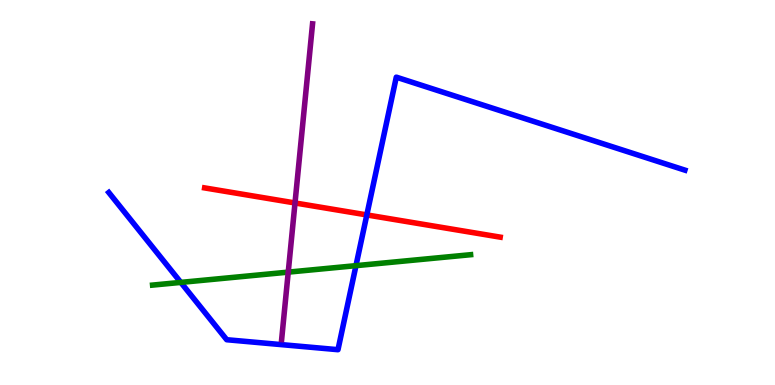[{'lines': ['blue', 'red'], 'intersections': [{'x': 4.73, 'y': 4.42}]}, {'lines': ['green', 'red'], 'intersections': []}, {'lines': ['purple', 'red'], 'intersections': [{'x': 3.81, 'y': 4.73}]}, {'lines': ['blue', 'green'], 'intersections': [{'x': 2.33, 'y': 2.66}, {'x': 4.59, 'y': 3.1}]}, {'lines': ['blue', 'purple'], 'intersections': []}, {'lines': ['green', 'purple'], 'intersections': [{'x': 3.72, 'y': 2.93}]}]